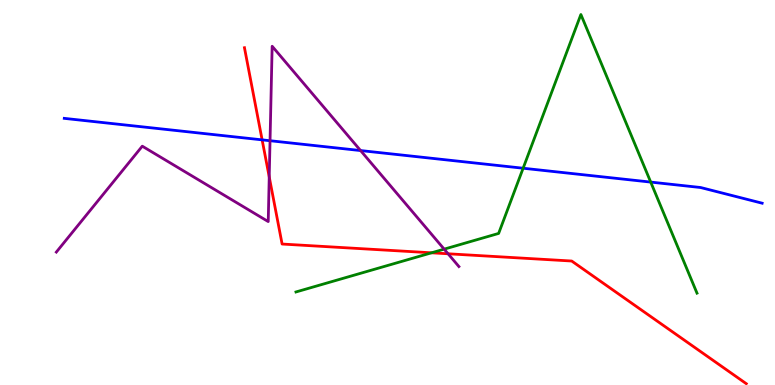[{'lines': ['blue', 'red'], 'intersections': [{'x': 3.38, 'y': 6.37}]}, {'lines': ['green', 'red'], 'intersections': [{'x': 5.57, 'y': 3.43}]}, {'lines': ['purple', 'red'], 'intersections': [{'x': 3.47, 'y': 5.41}, {'x': 5.78, 'y': 3.41}]}, {'lines': ['blue', 'green'], 'intersections': [{'x': 6.75, 'y': 5.63}, {'x': 8.4, 'y': 5.27}]}, {'lines': ['blue', 'purple'], 'intersections': [{'x': 3.48, 'y': 6.34}, {'x': 4.65, 'y': 6.09}]}, {'lines': ['green', 'purple'], 'intersections': [{'x': 5.73, 'y': 3.53}]}]